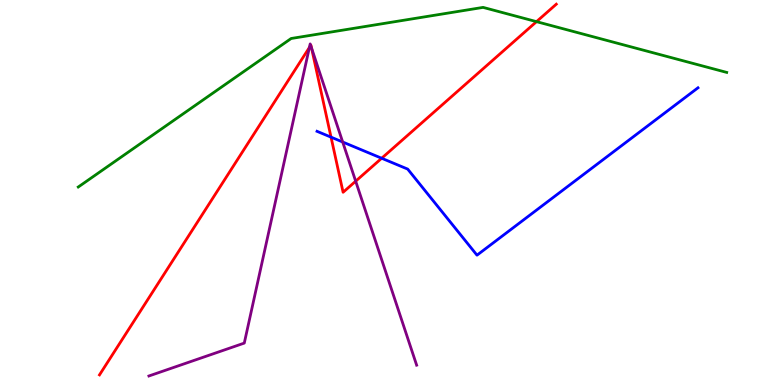[{'lines': ['blue', 'red'], 'intersections': [{'x': 4.27, 'y': 6.44}, {'x': 4.92, 'y': 5.89}]}, {'lines': ['green', 'red'], 'intersections': [{'x': 6.92, 'y': 9.44}]}, {'lines': ['purple', 'red'], 'intersections': [{'x': 3.99, 'y': 8.77}, {'x': 4.01, 'y': 8.82}, {'x': 4.02, 'y': 8.75}, {'x': 4.59, 'y': 5.29}]}, {'lines': ['blue', 'green'], 'intersections': []}, {'lines': ['blue', 'purple'], 'intersections': [{'x': 4.42, 'y': 6.31}]}, {'lines': ['green', 'purple'], 'intersections': []}]